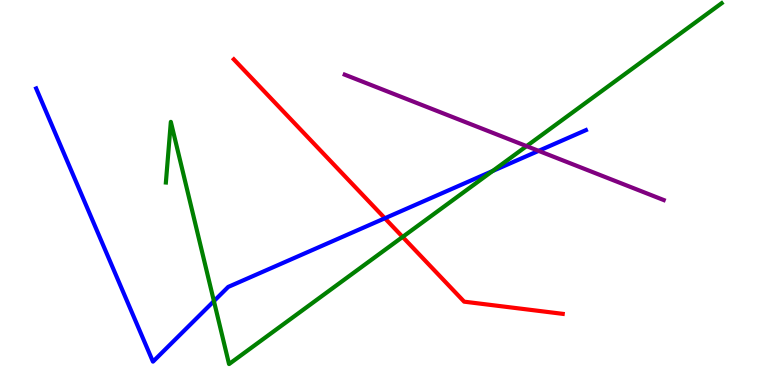[{'lines': ['blue', 'red'], 'intersections': [{'x': 4.97, 'y': 4.33}]}, {'lines': ['green', 'red'], 'intersections': [{'x': 5.2, 'y': 3.85}]}, {'lines': ['purple', 'red'], 'intersections': []}, {'lines': ['blue', 'green'], 'intersections': [{'x': 2.76, 'y': 2.18}, {'x': 6.36, 'y': 5.56}]}, {'lines': ['blue', 'purple'], 'intersections': [{'x': 6.95, 'y': 6.08}]}, {'lines': ['green', 'purple'], 'intersections': [{'x': 6.79, 'y': 6.2}]}]